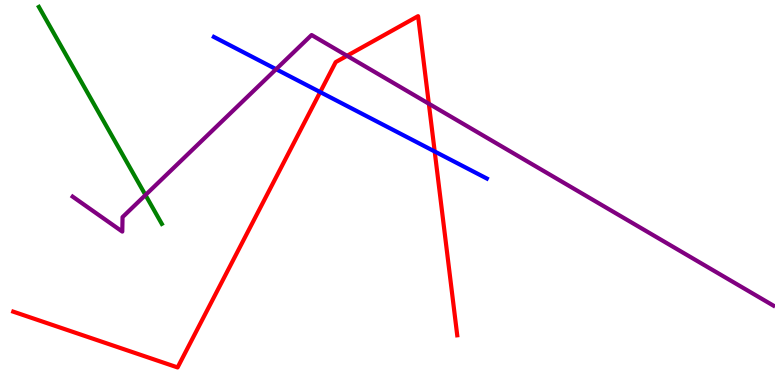[{'lines': ['blue', 'red'], 'intersections': [{'x': 4.13, 'y': 7.61}, {'x': 5.61, 'y': 6.07}]}, {'lines': ['green', 'red'], 'intersections': []}, {'lines': ['purple', 'red'], 'intersections': [{'x': 4.48, 'y': 8.55}, {'x': 5.53, 'y': 7.31}]}, {'lines': ['blue', 'green'], 'intersections': []}, {'lines': ['blue', 'purple'], 'intersections': [{'x': 3.56, 'y': 8.2}]}, {'lines': ['green', 'purple'], 'intersections': [{'x': 1.88, 'y': 4.93}]}]